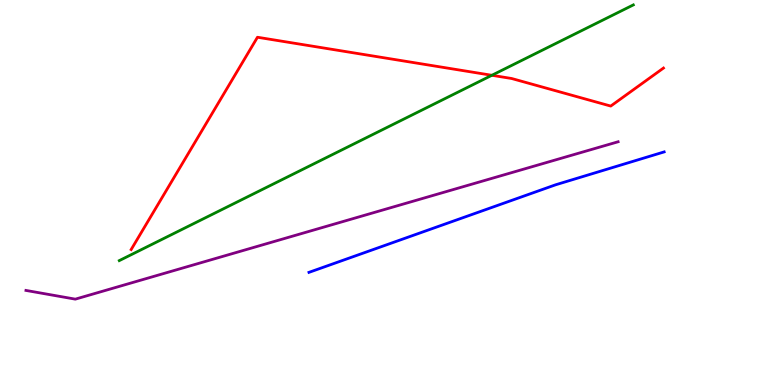[{'lines': ['blue', 'red'], 'intersections': []}, {'lines': ['green', 'red'], 'intersections': [{'x': 6.35, 'y': 8.04}]}, {'lines': ['purple', 'red'], 'intersections': []}, {'lines': ['blue', 'green'], 'intersections': []}, {'lines': ['blue', 'purple'], 'intersections': []}, {'lines': ['green', 'purple'], 'intersections': []}]